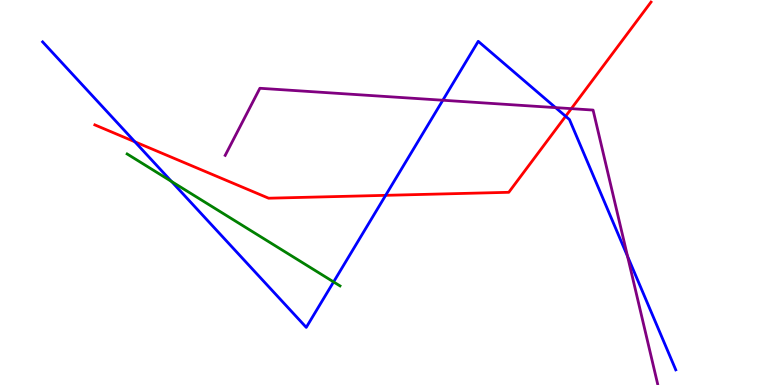[{'lines': ['blue', 'red'], 'intersections': [{'x': 1.74, 'y': 6.32}, {'x': 4.98, 'y': 4.93}, {'x': 7.3, 'y': 6.98}]}, {'lines': ['green', 'red'], 'intersections': []}, {'lines': ['purple', 'red'], 'intersections': [{'x': 7.37, 'y': 7.18}]}, {'lines': ['blue', 'green'], 'intersections': [{'x': 2.21, 'y': 5.29}, {'x': 4.3, 'y': 2.68}]}, {'lines': ['blue', 'purple'], 'intersections': [{'x': 5.71, 'y': 7.4}, {'x': 7.17, 'y': 7.2}, {'x': 8.1, 'y': 3.34}]}, {'lines': ['green', 'purple'], 'intersections': []}]